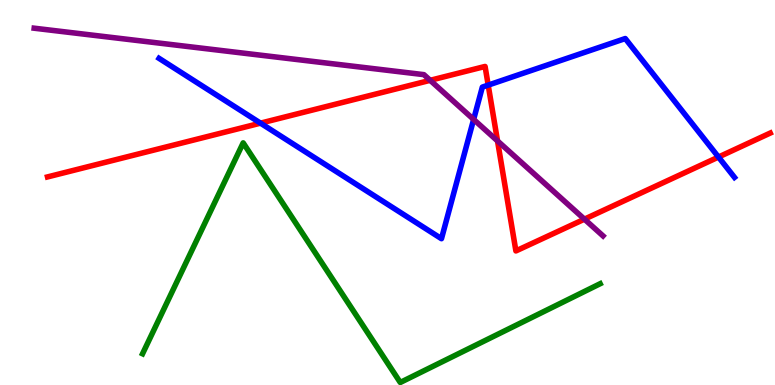[{'lines': ['blue', 'red'], 'intersections': [{'x': 3.36, 'y': 6.8}, {'x': 6.3, 'y': 7.79}, {'x': 9.27, 'y': 5.92}]}, {'lines': ['green', 'red'], 'intersections': []}, {'lines': ['purple', 'red'], 'intersections': [{'x': 5.55, 'y': 7.91}, {'x': 6.42, 'y': 6.34}, {'x': 7.54, 'y': 4.31}]}, {'lines': ['blue', 'green'], 'intersections': []}, {'lines': ['blue', 'purple'], 'intersections': [{'x': 6.11, 'y': 6.9}]}, {'lines': ['green', 'purple'], 'intersections': []}]